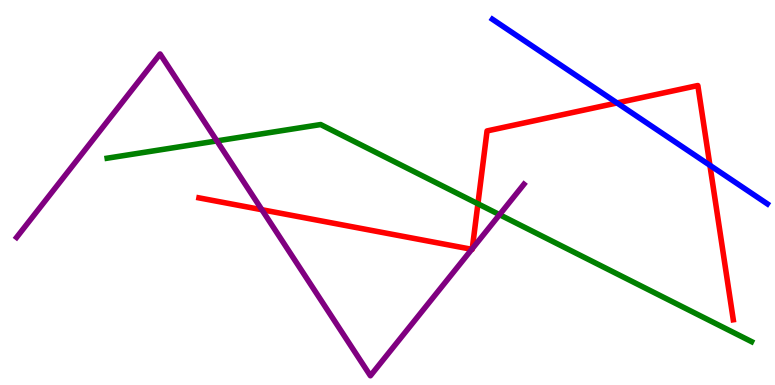[{'lines': ['blue', 'red'], 'intersections': [{'x': 7.96, 'y': 7.33}, {'x': 9.16, 'y': 5.71}]}, {'lines': ['green', 'red'], 'intersections': [{'x': 6.17, 'y': 4.71}]}, {'lines': ['purple', 'red'], 'intersections': [{'x': 3.38, 'y': 4.55}, {'x': 6.09, 'y': 3.52}, {'x': 6.09, 'y': 3.54}]}, {'lines': ['blue', 'green'], 'intersections': []}, {'lines': ['blue', 'purple'], 'intersections': []}, {'lines': ['green', 'purple'], 'intersections': [{'x': 2.8, 'y': 6.34}, {'x': 6.45, 'y': 4.42}]}]